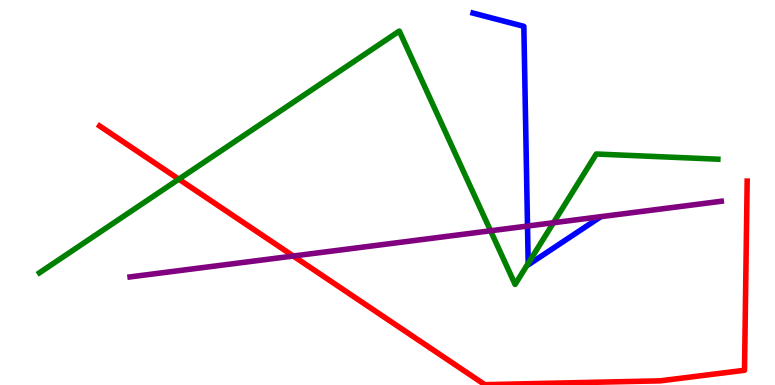[{'lines': ['blue', 'red'], 'intersections': []}, {'lines': ['green', 'red'], 'intersections': [{'x': 2.31, 'y': 5.35}]}, {'lines': ['purple', 'red'], 'intersections': [{'x': 3.78, 'y': 3.35}]}, {'lines': ['blue', 'green'], 'intersections': [{'x': 6.82, 'y': 3.16}]}, {'lines': ['blue', 'purple'], 'intersections': [{'x': 6.81, 'y': 4.13}]}, {'lines': ['green', 'purple'], 'intersections': [{'x': 6.33, 'y': 4.01}, {'x': 7.14, 'y': 4.21}]}]